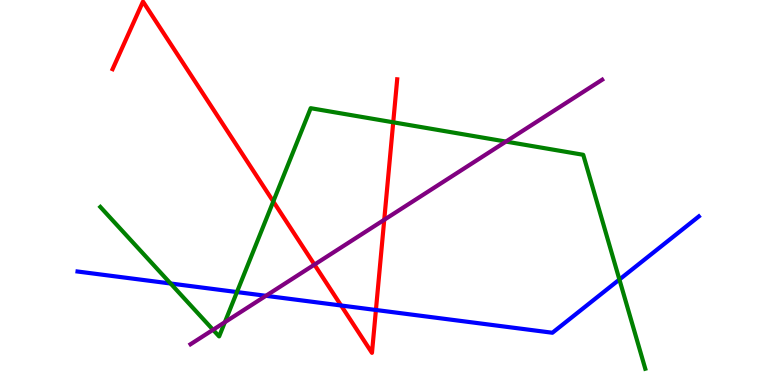[{'lines': ['blue', 'red'], 'intersections': [{'x': 4.4, 'y': 2.07}, {'x': 4.85, 'y': 1.95}]}, {'lines': ['green', 'red'], 'intersections': [{'x': 3.53, 'y': 4.77}, {'x': 5.07, 'y': 6.82}]}, {'lines': ['purple', 'red'], 'intersections': [{'x': 4.06, 'y': 3.13}, {'x': 4.96, 'y': 4.29}]}, {'lines': ['blue', 'green'], 'intersections': [{'x': 2.2, 'y': 2.64}, {'x': 3.06, 'y': 2.41}, {'x': 7.99, 'y': 2.74}]}, {'lines': ['blue', 'purple'], 'intersections': [{'x': 3.43, 'y': 2.32}]}, {'lines': ['green', 'purple'], 'intersections': [{'x': 2.75, 'y': 1.43}, {'x': 2.9, 'y': 1.63}, {'x': 6.53, 'y': 6.32}]}]